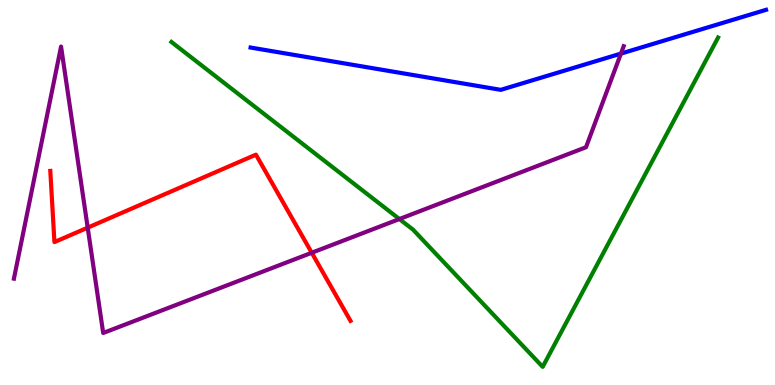[{'lines': ['blue', 'red'], 'intersections': []}, {'lines': ['green', 'red'], 'intersections': []}, {'lines': ['purple', 'red'], 'intersections': [{'x': 1.13, 'y': 4.09}, {'x': 4.02, 'y': 3.43}]}, {'lines': ['blue', 'green'], 'intersections': []}, {'lines': ['blue', 'purple'], 'intersections': [{'x': 8.01, 'y': 8.61}]}, {'lines': ['green', 'purple'], 'intersections': [{'x': 5.15, 'y': 4.31}]}]